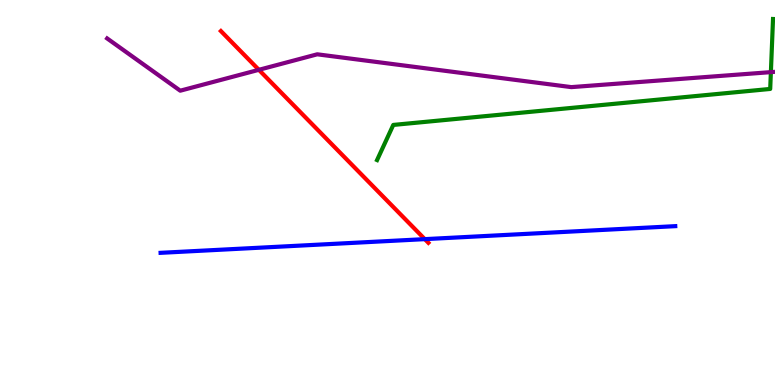[{'lines': ['blue', 'red'], 'intersections': [{'x': 5.48, 'y': 3.79}]}, {'lines': ['green', 'red'], 'intersections': []}, {'lines': ['purple', 'red'], 'intersections': [{'x': 3.34, 'y': 8.19}]}, {'lines': ['blue', 'green'], 'intersections': []}, {'lines': ['blue', 'purple'], 'intersections': []}, {'lines': ['green', 'purple'], 'intersections': [{'x': 9.95, 'y': 8.13}]}]